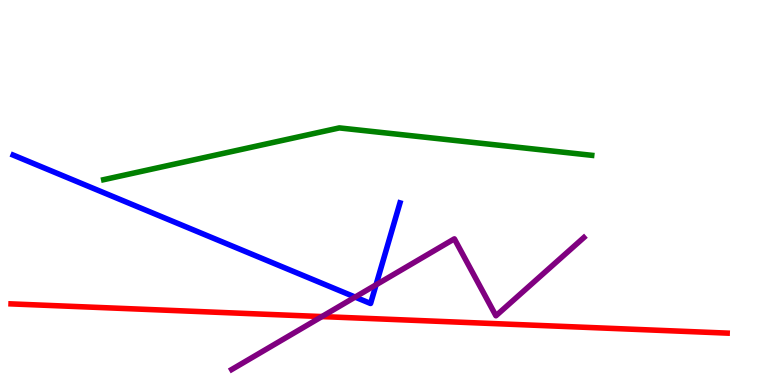[{'lines': ['blue', 'red'], 'intersections': []}, {'lines': ['green', 'red'], 'intersections': []}, {'lines': ['purple', 'red'], 'intersections': [{'x': 4.15, 'y': 1.78}]}, {'lines': ['blue', 'green'], 'intersections': []}, {'lines': ['blue', 'purple'], 'intersections': [{'x': 4.58, 'y': 2.28}, {'x': 4.85, 'y': 2.6}]}, {'lines': ['green', 'purple'], 'intersections': []}]